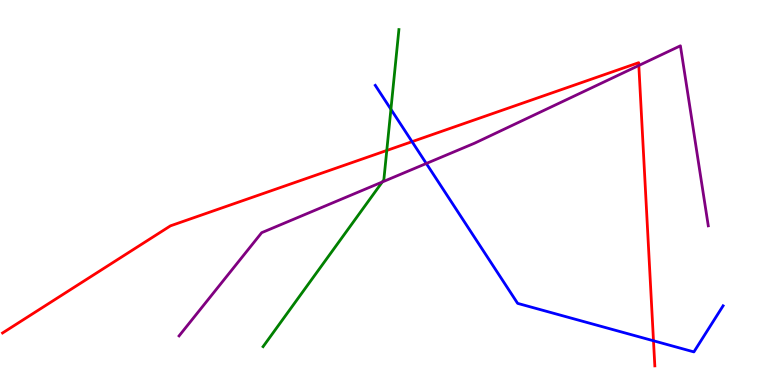[{'lines': ['blue', 'red'], 'intersections': [{'x': 5.32, 'y': 6.32}, {'x': 8.43, 'y': 1.15}]}, {'lines': ['green', 'red'], 'intersections': [{'x': 4.99, 'y': 6.09}]}, {'lines': ['purple', 'red'], 'intersections': [{'x': 8.24, 'y': 8.3}]}, {'lines': ['blue', 'green'], 'intersections': [{'x': 5.04, 'y': 7.16}]}, {'lines': ['blue', 'purple'], 'intersections': [{'x': 5.5, 'y': 5.75}]}, {'lines': ['green', 'purple'], 'intersections': [{'x': 4.93, 'y': 5.27}]}]